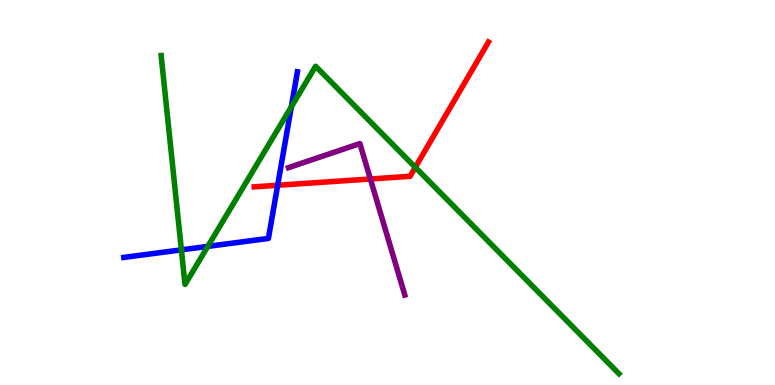[{'lines': ['blue', 'red'], 'intersections': [{'x': 3.58, 'y': 5.19}]}, {'lines': ['green', 'red'], 'intersections': [{'x': 5.36, 'y': 5.65}]}, {'lines': ['purple', 'red'], 'intersections': [{'x': 4.78, 'y': 5.35}]}, {'lines': ['blue', 'green'], 'intersections': [{'x': 2.34, 'y': 3.51}, {'x': 2.68, 'y': 3.6}, {'x': 3.76, 'y': 7.22}]}, {'lines': ['blue', 'purple'], 'intersections': []}, {'lines': ['green', 'purple'], 'intersections': []}]